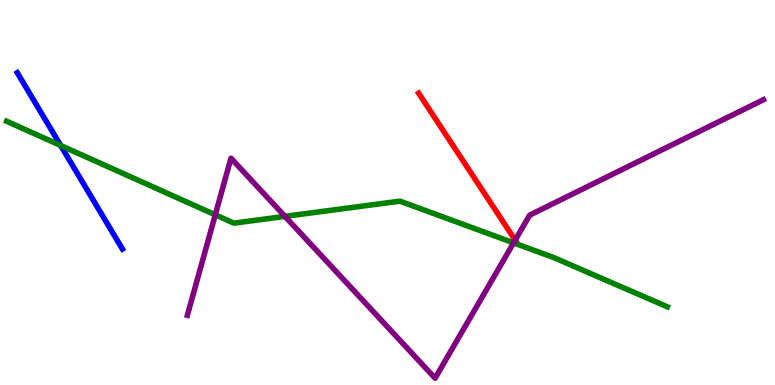[{'lines': ['blue', 'red'], 'intersections': []}, {'lines': ['green', 'red'], 'intersections': []}, {'lines': ['purple', 'red'], 'intersections': [{'x': 6.65, 'y': 3.76}]}, {'lines': ['blue', 'green'], 'intersections': [{'x': 0.783, 'y': 6.22}]}, {'lines': ['blue', 'purple'], 'intersections': []}, {'lines': ['green', 'purple'], 'intersections': [{'x': 2.78, 'y': 4.42}, {'x': 3.68, 'y': 4.38}, {'x': 6.63, 'y': 3.69}]}]